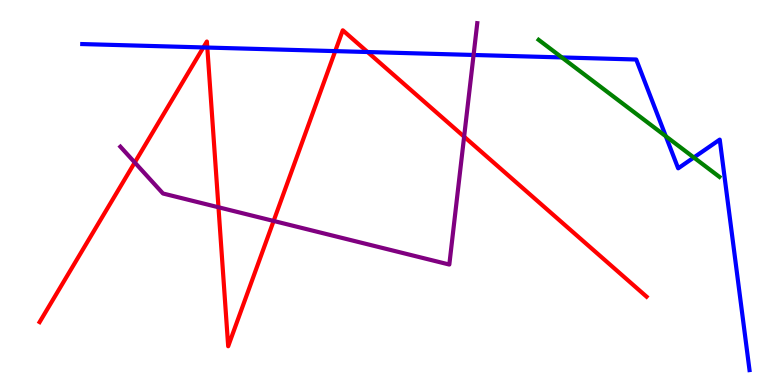[{'lines': ['blue', 'red'], 'intersections': [{'x': 2.62, 'y': 8.77}, {'x': 2.67, 'y': 8.76}, {'x': 4.33, 'y': 8.67}, {'x': 4.74, 'y': 8.65}]}, {'lines': ['green', 'red'], 'intersections': []}, {'lines': ['purple', 'red'], 'intersections': [{'x': 1.74, 'y': 5.78}, {'x': 2.82, 'y': 4.62}, {'x': 3.53, 'y': 4.26}, {'x': 5.99, 'y': 6.45}]}, {'lines': ['blue', 'green'], 'intersections': [{'x': 7.25, 'y': 8.51}, {'x': 8.59, 'y': 6.46}, {'x': 8.95, 'y': 5.91}]}, {'lines': ['blue', 'purple'], 'intersections': [{'x': 6.11, 'y': 8.57}]}, {'lines': ['green', 'purple'], 'intersections': []}]